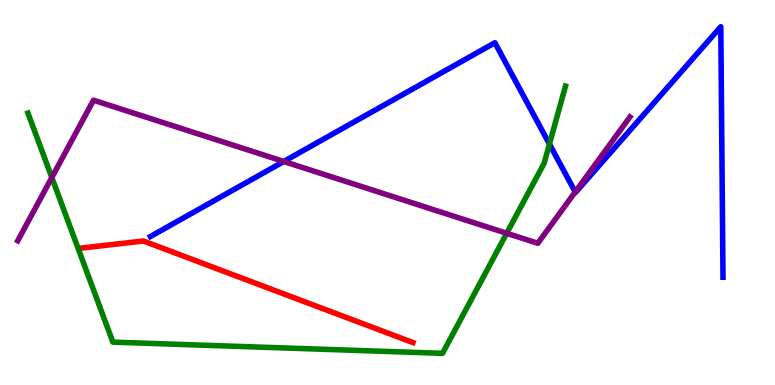[{'lines': ['blue', 'red'], 'intersections': []}, {'lines': ['green', 'red'], 'intersections': []}, {'lines': ['purple', 'red'], 'intersections': []}, {'lines': ['blue', 'green'], 'intersections': [{'x': 7.09, 'y': 6.26}]}, {'lines': ['blue', 'purple'], 'intersections': [{'x': 3.66, 'y': 5.81}, {'x': 7.42, 'y': 5.01}]}, {'lines': ['green', 'purple'], 'intersections': [{'x': 0.669, 'y': 5.39}, {'x': 6.54, 'y': 3.94}]}]